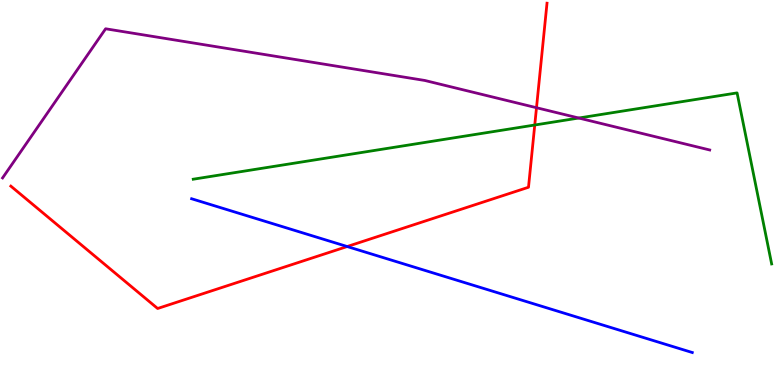[{'lines': ['blue', 'red'], 'intersections': [{'x': 4.48, 'y': 3.6}]}, {'lines': ['green', 'red'], 'intersections': [{'x': 6.9, 'y': 6.75}]}, {'lines': ['purple', 'red'], 'intersections': [{'x': 6.92, 'y': 7.2}]}, {'lines': ['blue', 'green'], 'intersections': []}, {'lines': ['blue', 'purple'], 'intersections': []}, {'lines': ['green', 'purple'], 'intersections': [{'x': 7.47, 'y': 6.93}]}]